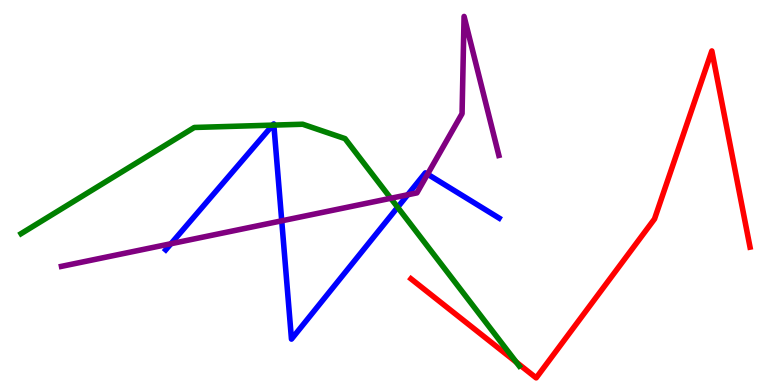[{'lines': ['blue', 'red'], 'intersections': []}, {'lines': ['green', 'red'], 'intersections': [{'x': 6.66, 'y': 0.593}]}, {'lines': ['purple', 'red'], 'intersections': []}, {'lines': ['blue', 'green'], 'intersections': [{'x': 3.52, 'y': 6.75}, {'x': 3.53, 'y': 6.75}, {'x': 5.13, 'y': 4.62}]}, {'lines': ['blue', 'purple'], 'intersections': [{'x': 2.21, 'y': 3.67}, {'x': 3.64, 'y': 4.26}, {'x': 5.26, 'y': 4.94}, {'x': 5.52, 'y': 5.48}]}, {'lines': ['green', 'purple'], 'intersections': [{'x': 5.04, 'y': 4.85}]}]